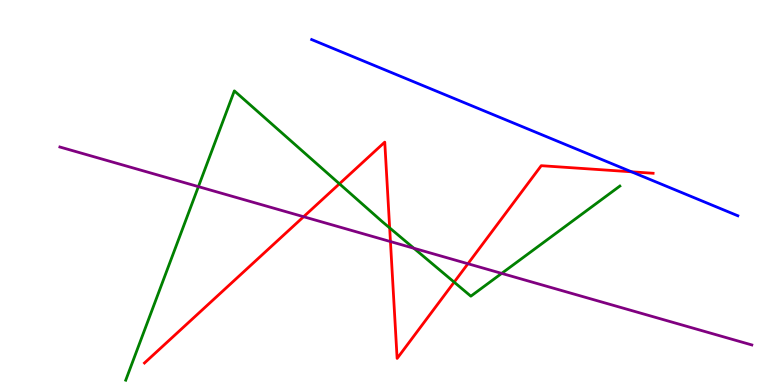[{'lines': ['blue', 'red'], 'intersections': [{'x': 8.15, 'y': 5.54}]}, {'lines': ['green', 'red'], 'intersections': [{'x': 4.38, 'y': 5.23}, {'x': 5.03, 'y': 4.08}, {'x': 5.86, 'y': 2.67}]}, {'lines': ['purple', 'red'], 'intersections': [{'x': 3.92, 'y': 4.37}, {'x': 5.04, 'y': 3.73}, {'x': 6.04, 'y': 3.15}]}, {'lines': ['blue', 'green'], 'intersections': []}, {'lines': ['blue', 'purple'], 'intersections': []}, {'lines': ['green', 'purple'], 'intersections': [{'x': 2.56, 'y': 5.15}, {'x': 5.34, 'y': 3.55}, {'x': 6.47, 'y': 2.9}]}]